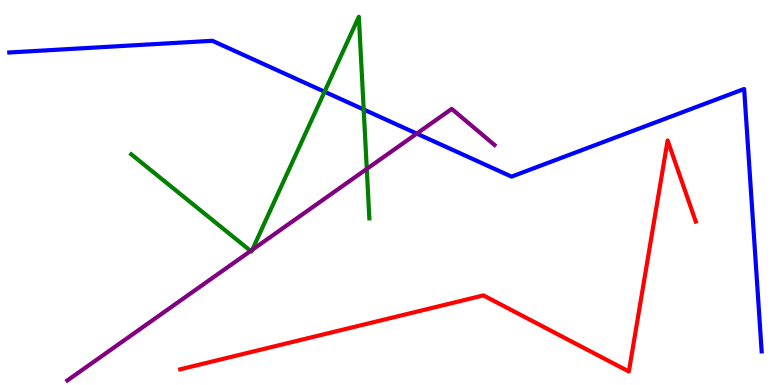[{'lines': ['blue', 'red'], 'intersections': []}, {'lines': ['green', 'red'], 'intersections': []}, {'lines': ['purple', 'red'], 'intersections': []}, {'lines': ['blue', 'green'], 'intersections': [{'x': 4.19, 'y': 7.62}, {'x': 4.69, 'y': 7.16}]}, {'lines': ['blue', 'purple'], 'intersections': [{'x': 5.38, 'y': 6.53}]}, {'lines': ['green', 'purple'], 'intersections': [{'x': 3.23, 'y': 3.48}, {'x': 3.25, 'y': 3.51}, {'x': 4.73, 'y': 5.61}]}]